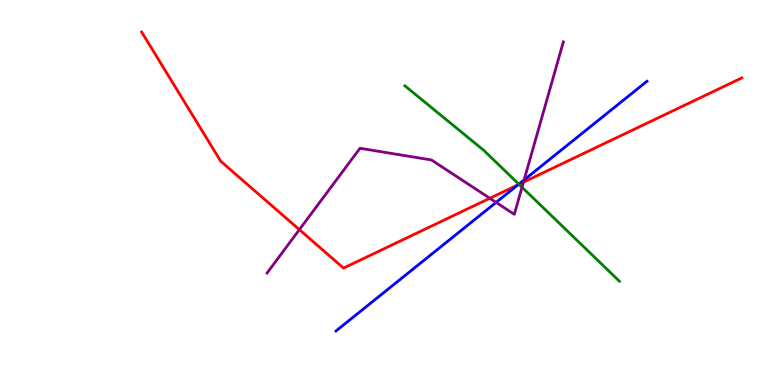[{'lines': ['blue', 'red'], 'intersections': [{'x': 6.69, 'y': 5.2}]}, {'lines': ['green', 'red'], 'intersections': [{'x': 6.7, 'y': 5.21}]}, {'lines': ['purple', 'red'], 'intersections': [{'x': 3.86, 'y': 4.04}, {'x': 6.32, 'y': 4.85}, {'x': 6.75, 'y': 5.27}]}, {'lines': ['blue', 'green'], 'intersections': [{'x': 6.69, 'y': 5.22}]}, {'lines': ['blue', 'purple'], 'intersections': [{'x': 6.4, 'y': 4.74}, {'x': 6.76, 'y': 5.33}]}, {'lines': ['green', 'purple'], 'intersections': [{'x': 6.74, 'y': 5.14}]}]